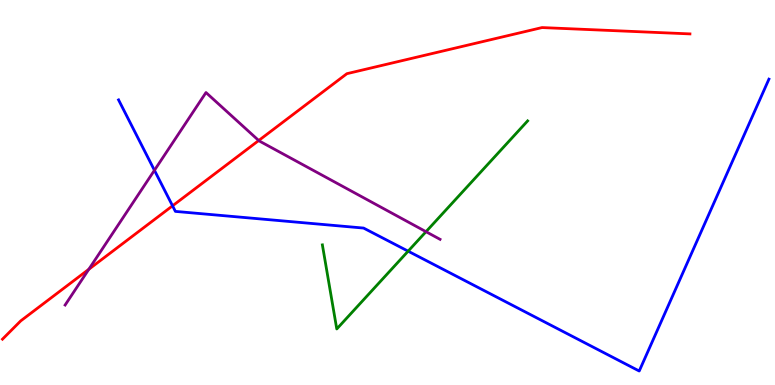[{'lines': ['blue', 'red'], 'intersections': [{'x': 2.23, 'y': 4.65}]}, {'lines': ['green', 'red'], 'intersections': []}, {'lines': ['purple', 'red'], 'intersections': [{'x': 1.15, 'y': 3.01}, {'x': 3.34, 'y': 6.35}]}, {'lines': ['blue', 'green'], 'intersections': [{'x': 5.27, 'y': 3.48}]}, {'lines': ['blue', 'purple'], 'intersections': [{'x': 1.99, 'y': 5.58}]}, {'lines': ['green', 'purple'], 'intersections': [{'x': 5.5, 'y': 3.98}]}]